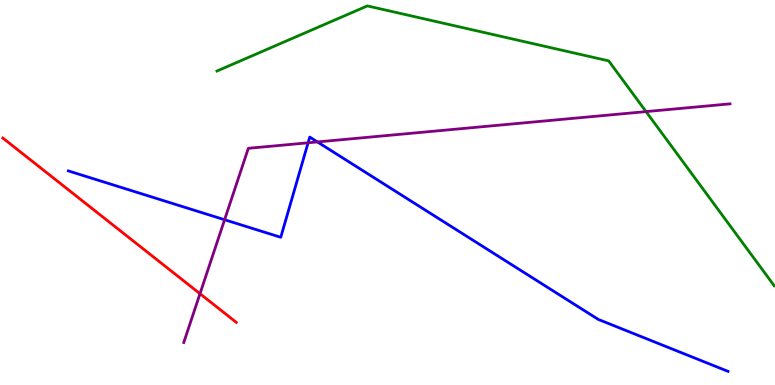[{'lines': ['blue', 'red'], 'intersections': []}, {'lines': ['green', 'red'], 'intersections': []}, {'lines': ['purple', 'red'], 'intersections': [{'x': 2.58, 'y': 2.37}]}, {'lines': ['blue', 'green'], 'intersections': []}, {'lines': ['blue', 'purple'], 'intersections': [{'x': 2.9, 'y': 4.29}, {'x': 3.98, 'y': 6.29}, {'x': 4.1, 'y': 6.31}]}, {'lines': ['green', 'purple'], 'intersections': [{'x': 8.34, 'y': 7.1}]}]